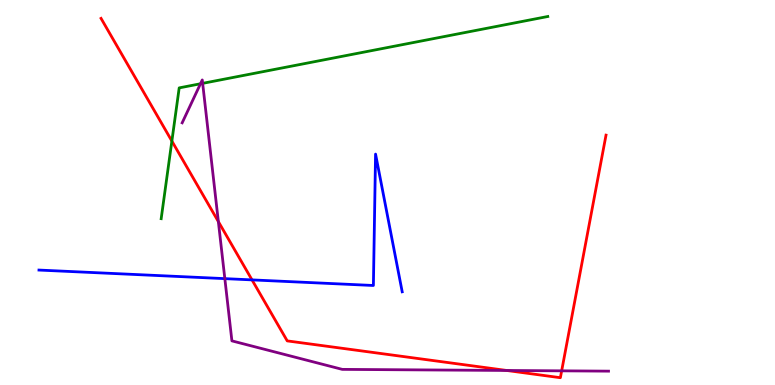[{'lines': ['blue', 'red'], 'intersections': [{'x': 3.25, 'y': 2.73}]}, {'lines': ['green', 'red'], 'intersections': [{'x': 2.22, 'y': 6.34}]}, {'lines': ['purple', 'red'], 'intersections': [{'x': 2.82, 'y': 4.24}, {'x': 6.54, 'y': 0.377}, {'x': 7.25, 'y': 0.368}]}, {'lines': ['blue', 'green'], 'intersections': []}, {'lines': ['blue', 'purple'], 'intersections': [{'x': 2.9, 'y': 2.76}]}, {'lines': ['green', 'purple'], 'intersections': [{'x': 2.59, 'y': 7.82}, {'x': 2.61, 'y': 7.84}]}]